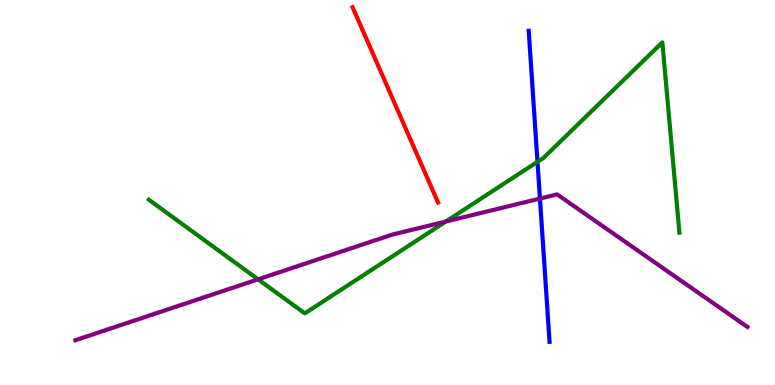[{'lines': ['blue', 'red'], 'intersections': []}, {'lines': ['green', 'red'], 'intersections': []}, {'lines': ['purple', 'red'], 'intersections': []}, {'lines': ['blue', 'green'], 'intersections': [{'x': 6.94, 'y': 5.8}]}, {'lines': ['blue', 'purple'], 'intersections': [{'x': 6.97, 'y': 4.84}]}, {'lines': ['green', 'purple'], 'intersections': [{'x': 3.33, 'y': 2.74}, {'x': 5.75, 'y': 4.25}]}]